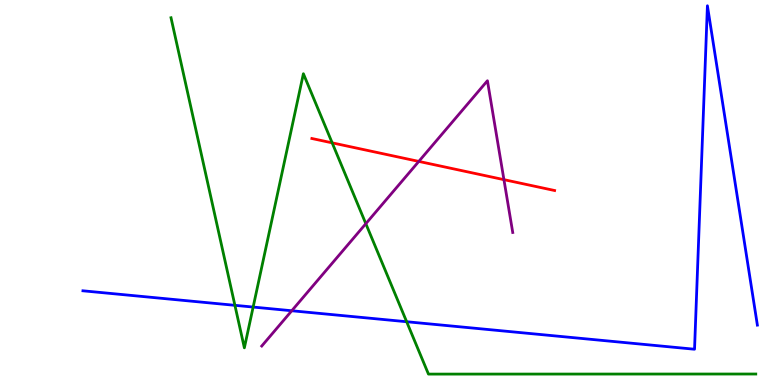[{'lines': ['blue', 'red'], 'intersections': []}, {'lines': ['green', 'red'], 'intersections': [{'x': 4.29, 'y': 6.29}]}, {'lines': ['purple', 'red'], 'intersections': [{'x': 5.4, 'y': 5.81}, {'x': 6.5, 'y': 5.33}]}, {'lines': ['blue', 'green'], 'intersections': [{'x': 3.03, 'y': 2.07}, {'x': 3.27, 'y': 2.02}, {'x': 5.25, 'y': 1.64}]}, {'lines': ['blue', 'purple'], 'intersections': [{'x': 3.76, 'y': 1.93}]}, {'lines': ['green', 'purple'], 'intersections': [{'x': 4.72, 'y': 4.19}]}]